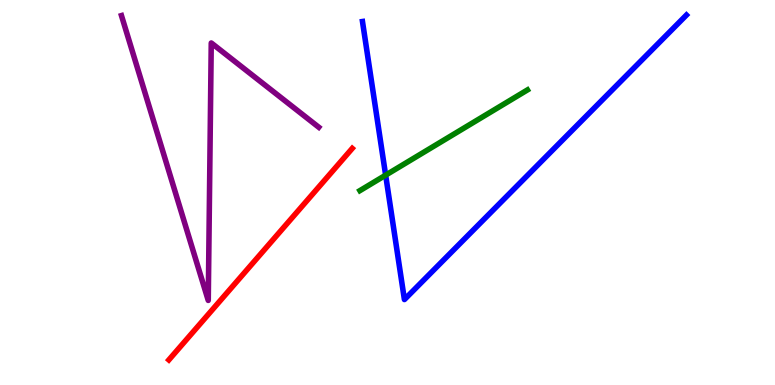[{'lines': ['blue', 'red'], 'intersections': []}, {'lines': ['green', 'red'], 'intersections': []}, {'lines': ['purple', 'red'], 'intersections': []}, {'lines': ['blue', 'green'], 'intersections': [{'x': 4.98, 'y': 5.45}]}, {'lines': ['blue', 'purple'], 'intersections': []}, {'lines': ['green', 'purple'], 'intersections': []}]